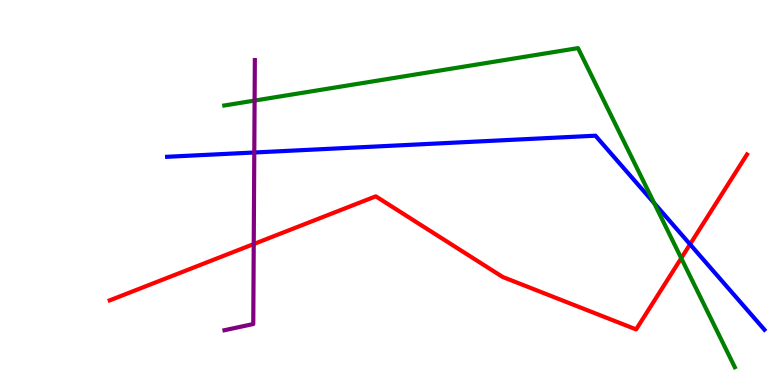[{'lines': ['blue', 'red'], 'intersections': [{'x': 8.9, 'y': 3.65}]}, {'lines': ['green', 'red'], 'intersections': [{'x': 8.79, 'y': 3.29}]}, {'lines': ['purple', 'red'], 'intersections': [{'x': 3.27, 'y': 3.66}]}, {'lines': ['blue', 'green'], 'intersections': [{'x': 8.44, 'y': 4.72}]}, {'lines': ['blue', 'purple'], 'intersections': [{'x': 3.28, 'y': 6.04}]}, {'lines': ['green', 'purple'], 'intersections': [{'x': 3.29, 'y': 7.39}]}]